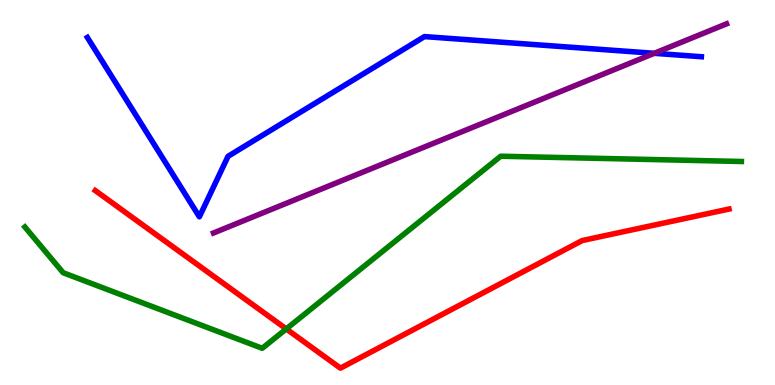[{'lines': ['blue', 'red'], 'intersections': []}, {'lines': ['green', 'red'], 'intersections': [{'x': 3.69, 'y': 1.46}]}, {'lines': ['purple', 'red'], 'intersections': []}, {'lines': ['blue', 'green'], 'intersections': []}, {'lines': ['blue', 'purple'], 'intersections': [{'x': 8.44, 'y': 8.62}]}, {'lines': ['green', 'purple'], 'intersections': []}]